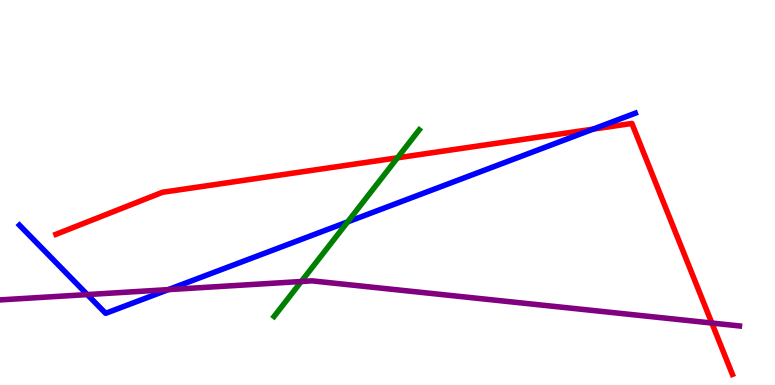[{'lines': ['blue', 'red'], 'intersections': [{'x': 7.65, 'y': 6.65}]}, {'lines': ['green', 'red'], 'intersections': [{'x': 5.13, 'y': 5.9}]}, {'lines': ['purple', 'red'], 'intersections': [{'x': 9.18, 'y': 1.61}]}, {'lines': ['blue', 'green'], 'intersections': [{'x': 4.49, 'y': 4.24}]}, {'lines': ['blue', 'purple'], 'intersections': [{'x': 1.13, 'y': 2.35}, {'x': 2.17, 'y': 2.48}]}, {'lines': ['green', 'purple'], 'intersections': [{'x': 3.89, 'y': 2.69}]}]